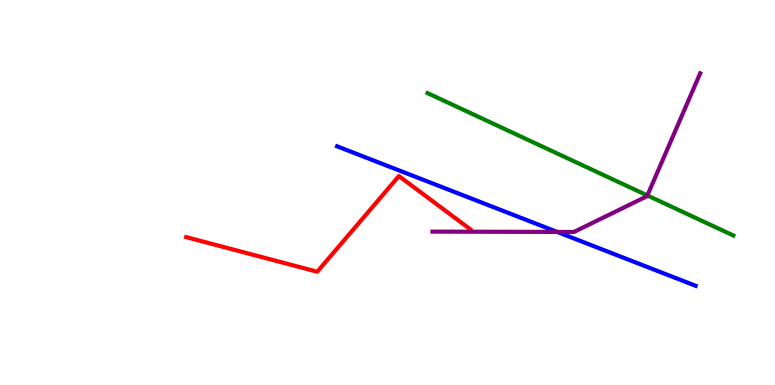[{'lines': ['blue', 'red'], 'intersections': []}, {'lines': ['green', 'red'], 'intersections': []}, {'lines': ['purple', 'red'], 'intersections': []}, {'lines': ['blue', 'green'], 'intersections': []}, {'lines': ['blue', 'purple'], 'intersections': [{'x': 7.19, 'y': 3.98}]}, {'lines': ['green', 'purple'], 'intersections': [{'x': 8.35, 'y': 4.92}]}]